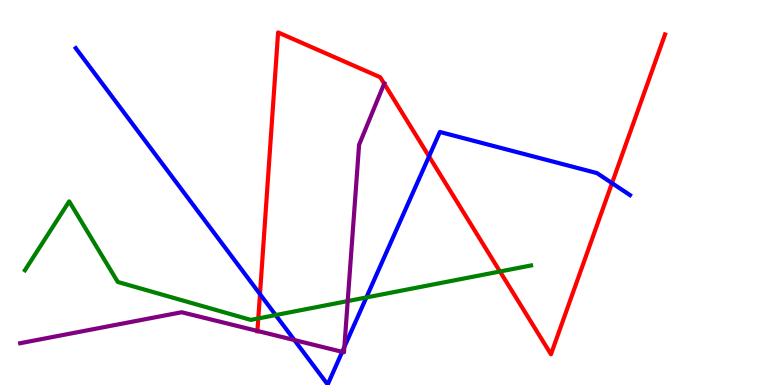[{'lines': ['blue', 'red'], 'intersections': [{'x': 3.35, 'y': 2.36}, {'x': 5.54, 'y': 5.94}, {'x': 7.9, 'y': 5.24}]}, {'lines': ['green', 'red'], 'intersections': [{'x': 3.33, 'y': 1.73}, {'x': 6.45, 'y': 2.95}]}, {'lines': ['purple', 'red'], 'intersections': [{'x': 3.32, 'y': 1.4}, {'x': 4.96, 'y': 7.83}]}, {'lines': ['blue', 'green'], 'intersections': [{'x': 3.56, 'y': 1.82}, {'x': 4.73, 'y': 2.27}]}, {'lines': ['blue', 'purple'], 'intersections': [{'x': 3.8, 'y': 1.17}, {'x': 4.42, 'y': 0.861}, {'x': 4.44, 'y': 0.988}]}, {'lines': ['green', 'purple'], 'intersections': [{'x': 4.49, 'y': 2.18}]}]